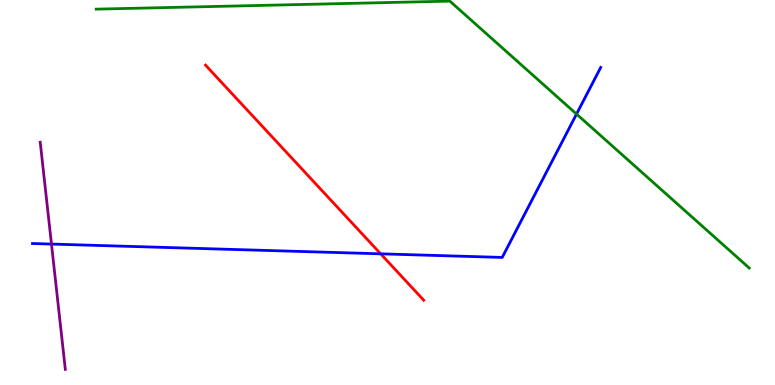[{'lines': ['blue', 'red'], 'intersections': [{'x': 4.91, 'y': 3.41}]}, {'lines': ['green', 'red'], 'intersections': []}, {'lines': ['purple', 'red'], 'intersections': []}, {'lines': ['blue', 'green'], 'intersections': [{'x': 7.44, 'y': 7.04}]}, {'lines': ['blue', 'purple'], 'intersections': [{'x': 0.664, 'y': 3.66}]}, {'lines': ['green', 'purple'], 'intersections': []}]